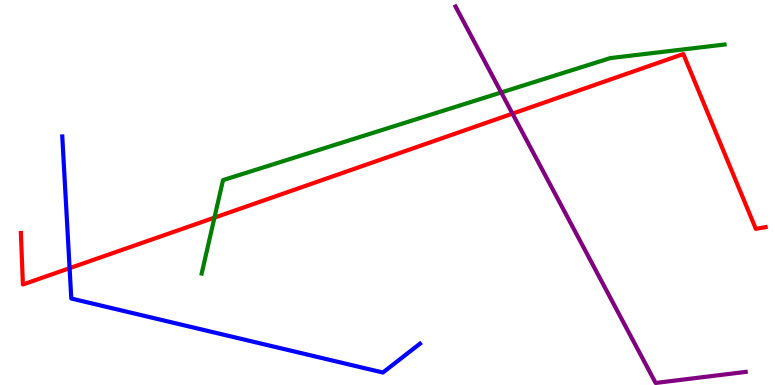[{'lines': ['blue', 'red'], 'intersections': [{'x': 0.898, 'y': 3.03}]}, {'lines': ['green', 'red'], 'intersections': [{'x': 2.77, 'y': 4.35}]}, {'lines': ['purple', 'red'], 'intersections': [{'x': 6.61, 'y': 7.05}]}, {'lines': ['blue', 'green'], 'intersections': []}, {'lines': ['blue', 'purple'], 'intersections': []}, {'lines': ['green', 'purple'], 'intersections': [{'x': 6.47, 'y': 7.6}]}]